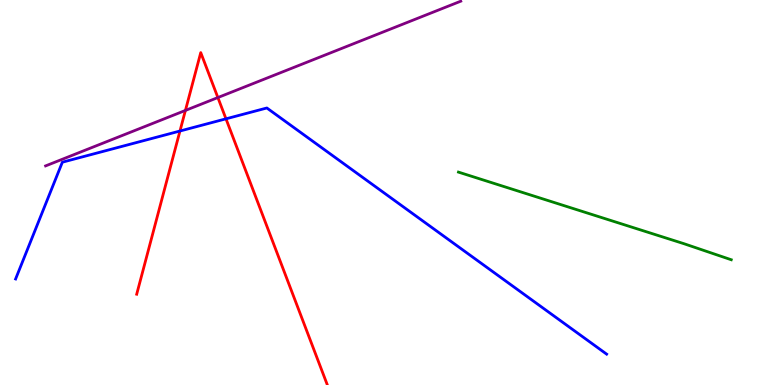[{'lines': ['blue', 'red'], 'intersections': [{'x': 2.32, 'y': 6.6}, {'x': 2.92, 'y': 6.91}]}, {'lines': ['green', 'red'], 'intersections': []}, {'lines': ['purple', 'red'], 'intersections': [{'x': 2.39, 'y': 7.13}, {'x': 2.81, 'y': 7.47}]}, {'lines': ['blue', 'green'], 'intersections': []}, {'lines': ['blue', 'purple'], 'intersections': []}, {'lines': ['green', 'purple'], 'intersections': []}]